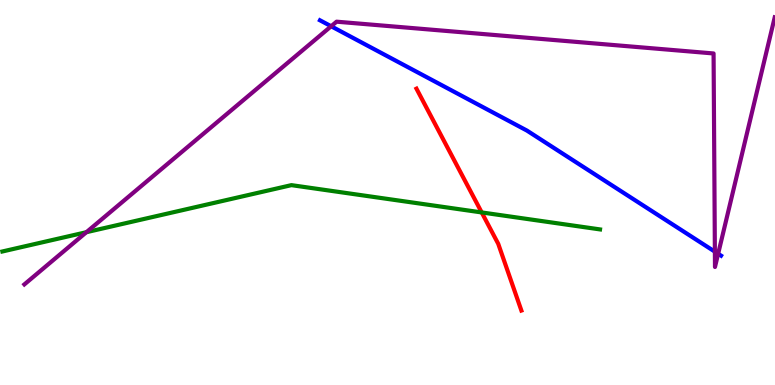[{'lines': ['blue', 'red'], 'intersections': []}, {'lines': ['green', 'red'], 'intersections': [{'x': 6.22, 'y': 4.48}]}, {'lines': ['purple', 'red'], 'intersections': []}, {'lines': ['blue', 'green'], 'intersections': []}, {'lines': ['blue', 'purple'], 'intersections': [{'x': 4.27, 'y': 9.32}, {'x': 9.22, 'y': 3.46}, {'x': 9.27, 'y': 3.41}]}, {'lines': ['green', 'purple'], 'intersections': [{'x': 1.11, 'y': 3.97}]}]